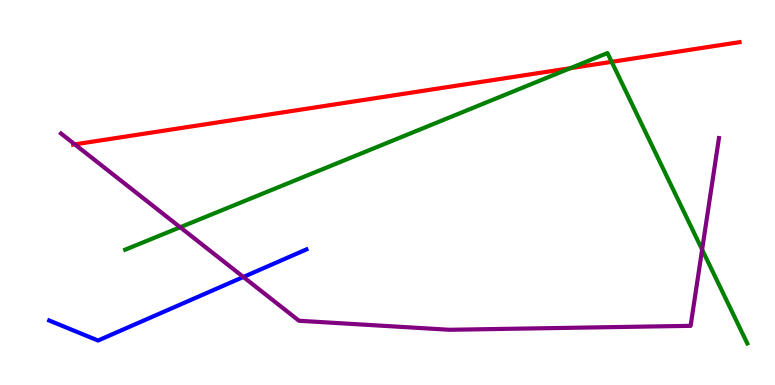[{'lines': ['blue', 'red'], 'intersections': []}, {'lines': ['green', 'red'], 'intersections': [{'x': 7.36, 'y': 8.23}, {'x': 7.89, 'y': 8.39}]}, {'lines': ['purple', 'red'], 'intersections': [{'x': 0.966, 'y': 6.25}]}, {'lines': ['blue', 'green'], 'intersections': []}, {'lines': ['blue', 'purple'], 'intersections': [{'x': 3.14, 'y': 2.81}]}, {'lines': ['green', 'purple'], 'intersections': [{'x': 2.32, 'y': 4.1}, {'x': 9.06, 'y': 3.52}]}]